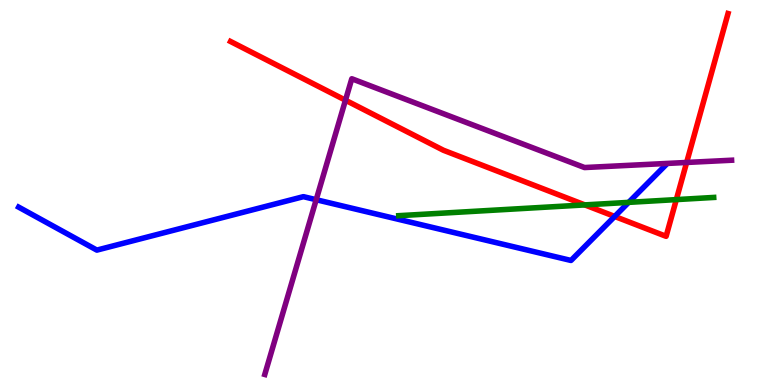[{'lines': ['blue', 'red'], 'intersections': [{'x': 7.93, 'y': 4.38}]}, {'lines': ['green', 'red'], 'intersections': [{'x': 7.55, 'y': 4.68}, {'x': 8.73, 'y': 4.82}]}, {'lines': ['purple', 'red'], 'intersections': [{'x': 4.46, 'y': 7.4}, {'x': 8.86, 'y': 5.78}]}, {'lines': ['blue', 'green'], 'intersections': [{'x': 8.11, 'y': 4.74}]}, {'lines': ['blue', 'purple'], 'intersections': [{'x': 4.08, 'y': 4.81}]}, {'lines': ['green', 'purple'], 'intersections': []}]